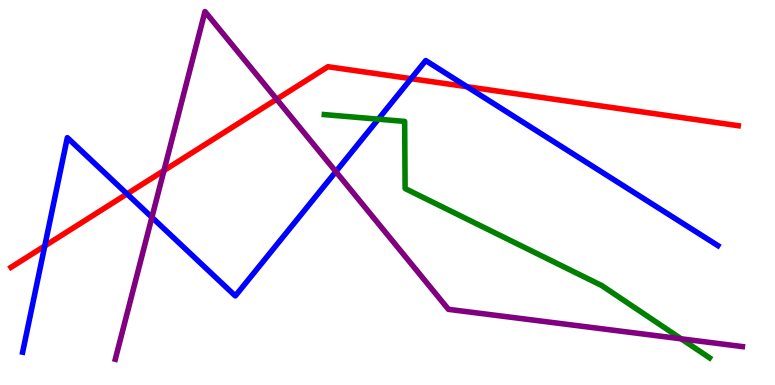[{'lines': ['blue', 'red'], 'intersections': [{'x': 0.578, 'y': 3.61}, {'x': 1.64, 'y': 4.96}, {'x': 5.3, 'y': 7.96}, {'x': 6.03, 'y': 7.75}]}, {'lines': ['green', 'red'], 'intersections': []}, {'lines': ['purple', 'red'], 'intersections': [{'x': 2.12, 'y': 5.57}, {'x': 3.57, 'y': 7.42}]}, {'lines': ['blue', 'green'], 'intersections': [{'x': 4.88, 'y': 6.9}]}, {'lines': ['blue', 'purple'], 'intersections': [{'x': 1.96, 'y': 4.36}, {'x': 4.33, 'y': 5.54}]}, {'lines': ['green', 'purple'], 'intersections': [{'x': 8.79, 'y': 1.2}]}]